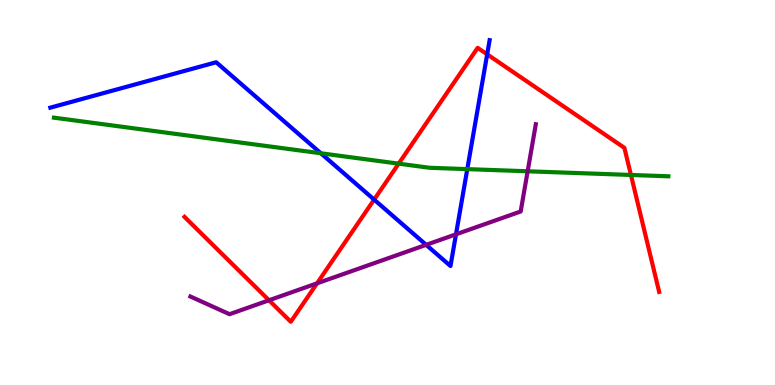[{'lines': ['blue', 'red'], 'intersections': [{'x': 4.83, 'y': 4.82}, {'x': 6.29, 'y': 8.59}]}, {'lines': ['green', 'red'], 'intersections': [{'x': 5.14, 'y': 5.75}, {'x': 8.14, 'y': 5.46}]}, {'lines': ['purple', 'red'], 'intersections': [{'x': 3.47, 'y': 2.2}, {'x': 4.09, 'y': 2.64}]}, {'lines': ['blue', 'green'], 'intersections': [{'x': 4.14, 'y': 6.02}, {'x': 6.03, 'y': 5.61}]}, {'lines': ['blue', 'purple'], 'intersections': [{'x': 5.5, 'y': 3.64}, {'x': 5.88, 'y': 3.91}]}, {'lines': ['green', 'purple'], 'intersections': [{'x': 6.81, 'y': 5.55}]}]